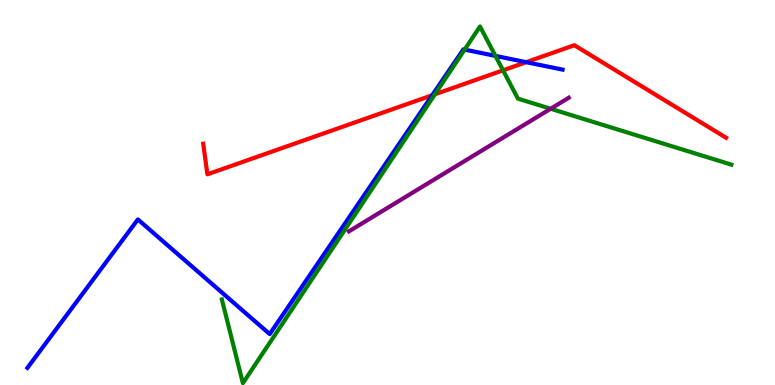[{'lines': ['blue', 'red'], 'intersections': [{'x': 5.58, 'y': 7.53}, {'x': 6.79, 'y': 8.38}]}, {'lines': ['green', 'red'], 'intersections': [{'x': 5.61, 'y': 7.55}, {'x': 6.49, 'y': 8.17}]}, {'lines': ['purple', 'red'], 'intersections': []}, {'lines': ['blue', 'green'], 'intersections': [{'x': 6.0, 'y': 8.71}, {'x': 6.39, 'y': 8.55}]}, {'lines': ['blue', 'purple'], 'intersections': []}, {'lines': ['green', 'purple'], 'intersections': [{'x': 7.11, 'y': 7.18}]}]